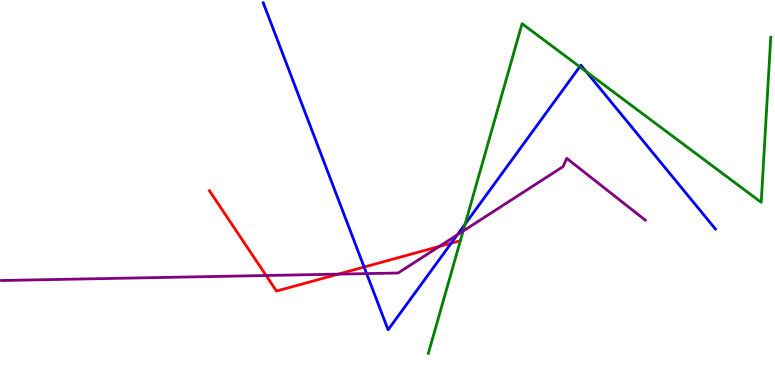[{'lines': ['blue', 'red'], 'intersections': [{'x': 4.7, 'y': 3.06}, {'x': 5.82, 'y': 3.68}]}, {'lines': ['green', 'red'], 'intersections': []}, {'lines': ['purple', 'red'], 'intersections': [{'x': 3.43, 'y': 2.84}, {'x': 4.36, 'y': 2.88}, {'x': 5.67, 'y': 3.6}]}, {'lines': ['blue', 'green'], 'intersections': [{'x': 6.0, 'y': 4.18}, {'x': 7.48, 'y': 8.27}, {'x': 7.56, 'y': 8.14}]}, {'lines': ['blue', 'purple'], 'intersections': [{'x': 4.73, 'y': 2.89}, {'x': 5.9, 'y': 3.9}]}, {'lines': ['green', 'purple'], 'intersections': [{'x': 5.98, 'y': 4.0}]}]